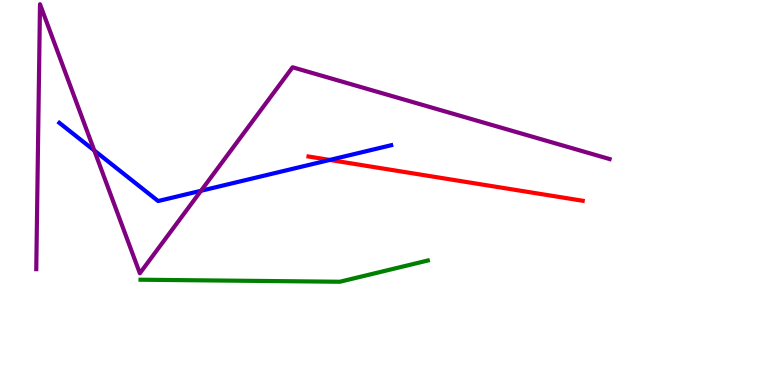[{'lines': ['blue', 'red'], 'intersections': [{'x': 4.26, 'y': 5.85}]}, {'lines': ['green', 'red'], 'intersections': []}, {'lines': ['purple', 'red'], 'intersections': []}, {'lines': ['blue', 'green'], 'intersections': []}, {'lines': ['blue', 'purple'], 'intersections': [{'x': 1.22, 'y': 6.09}, {'x': 2.59, 'y': 5.04}]}, {'lines': ['green', 'purple'], 'intersections': []}]